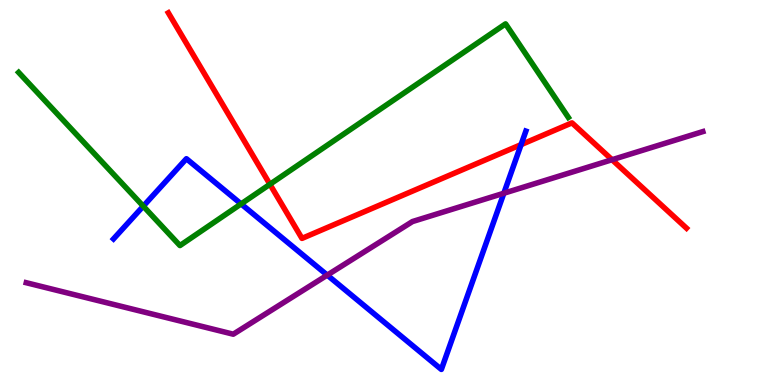[{'lines': ['blue', 'red'], 'intersections': [{'x': 6.72, 'y': 6.24}]}, {'lines': ['green', 'red'], 'intersections': [{'x': 3.48, 'y': 5.21}]}, {'lines': ['purple', 'red'], 'intersections': [{'x': 7.9, 'y': 5.85}]}, {'lines': ['blue', 'green'], 'intersections': [{'x': 1.85, 'y': 4.64}, {'x': 3.11, 'y': 4.7}]}, {'lines': ['blue', 'purple'], 'intersections': [{'x': 4.22, 'y': 2.85}, {'x': 6.5, 'y': 4.98}]}, {'lines': ['green', 'purple'], 'intersections': []}]